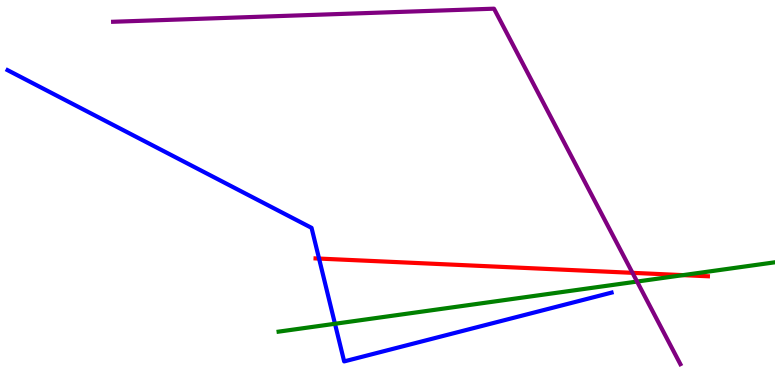[{'lines': ['blue', 'red'], 'intersections': [{'x': 4.12, 'y': 3.28}]}, {'lines': ['green', 'red'], 'intersections': [{'x': 8.81, 'y': 2.85}]}, {'lines': ['purple', 'red'], 'intersections': [{'x': 8.16, 'y': 2.91}]}, {'lines': ['blue', 'green'], 'intersections': [{'x': 4.32, 'y': 1.59}]}, {'lines': ['blue', 'purple'], 'intersections': []}, {'lines': ['green', 'purple'], 'intersections': [{'x': 8.22, 'y': 2.69}]}]